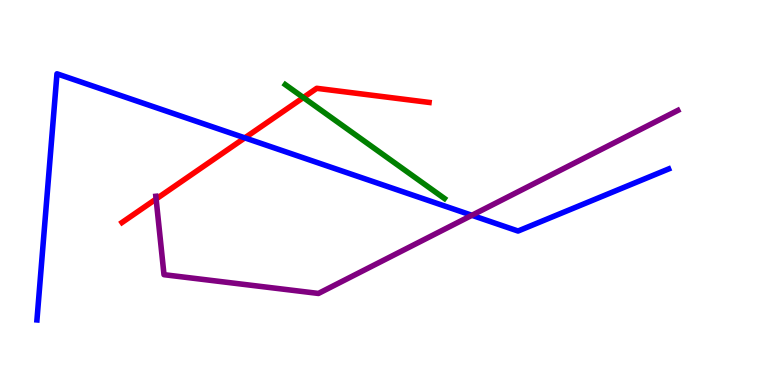[{'lines': ['blue', 'red'], 'intersections': [{'x': 3.16, 'y': 6.42}]}, {'lines': ['green', 'red'], 'intersections': [{'x': 3.91, 'y': 7.47}]}, {'lines': ['purple', 'red'], 'intersections': [{'x': 2.01, 'y': 4.83}]}, {'lines': ['blue', 'green'], 'intersections': []}, {'lines': ['blue', 'purple'], 'intersections': [{'x': 6.09, 'y': 4.41}]}, {'lines': ['green', 'purple'], 'intersections': []}]